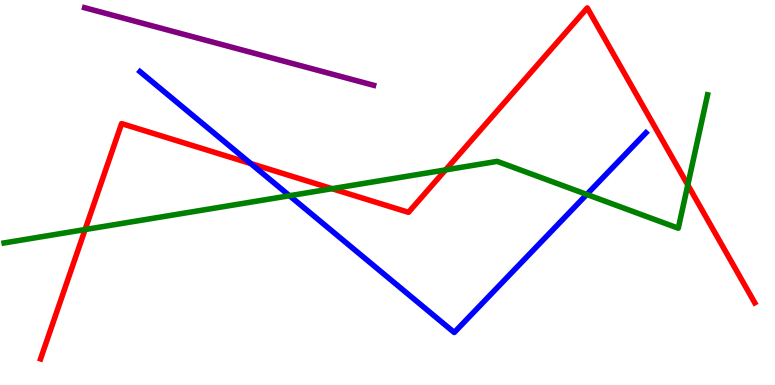[{'lines': ['blue', 'red'], 'intersections': [{'x': 3.24, 'y': 5.75}]}, {'lines': ['green', 'red'], 'intersections': [{'x': 1.1, 'y': 4.04}, {'x': 4.28, 'y': 5.1}, {'x': 5.75, 'y': 5.59}, {'x': 8.87, 'y': 5.2}]}, {'lines': ['purple', 'red'], 'intersections': []}, {'lines': ['blue', 'green'], 'intersections': [{'x': 3.74, 'y': 4.92}, {'x': 7.57, 'y': 4.95}]}, {'lines': ['blue', 'purple'], 'intersections': []}, {'lines': ['green', 'purple'], 'intersections': []}]